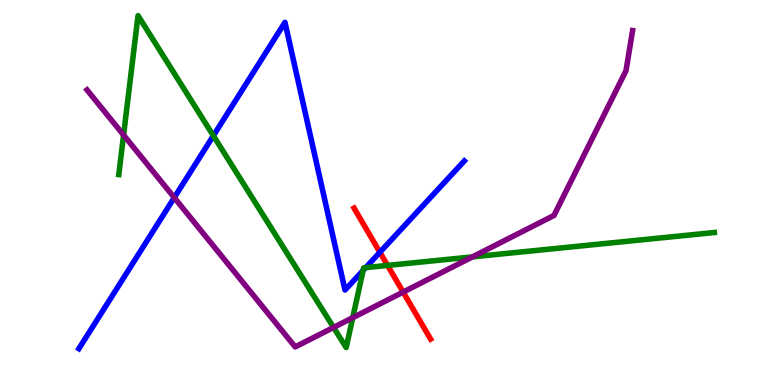[{'lines': ['blue', 'red'], 'intersections': [{'x': 4.9, 'y': 3.45}]}, {'lines': ['green', 'red'], 'intersections': [{'x': 5.0, 'y': 3.11}]}, {'lines': ['purple', 'red'], 'intersections': [{'x': 5.2, 'y': 2.41}]}, {'lines': ['blue', 'green'], 'intersections': [{'x': 2.75, 'y': 6.47}, {'x': 4.69, 'y': 2.98}, {'x': 4.72, 'y': 3.05}]}, {'lines': ['blue', 'purple'], 'intersections': [{'x': 2.25, 'y': 4.87}]}, {'lines': ['green', 'purple'], 'intersections': [{'x': 1.59, 'y': 6.49}, {'x': 4.3, 'y': 1.5}, {'x': 4.55, 'y': 1.75}, {'x': 6.1, 'y': 3.33}]}]